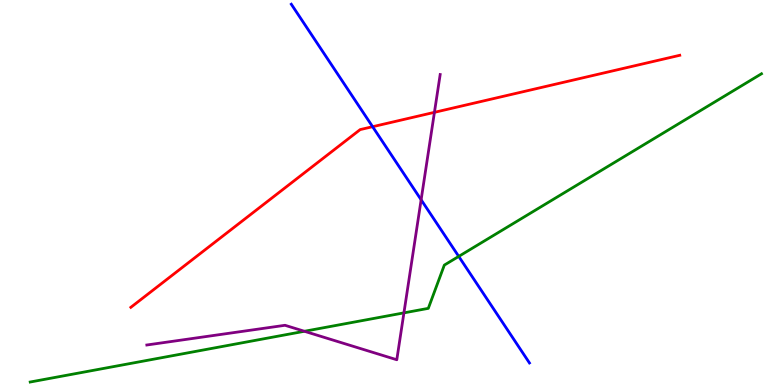[{'lines': ['blue', 'red'], 'intersections': [{'x': 4.81, 'y': 6.71}]}, {'lines': ['green', 'red'], 'intersections': []}, {'lines': ['purple', 'red'], 'intersections': [{'x': 5.61, 'y': 7.08}]}, {'lines': ['blue', 'green'], 'intersections': [{'x': 5.92, 'y': 3.34}]}, {'lines': ['blue', 'purple'], 'intersections': [{'x': 5.43, 'y': 4.81}]}, {'lines': ['green', 'purple'], 'intersections': [{'x': 3.93, 'y': 1.4}, {'x': 5.21, 'y': 1.87}]}]